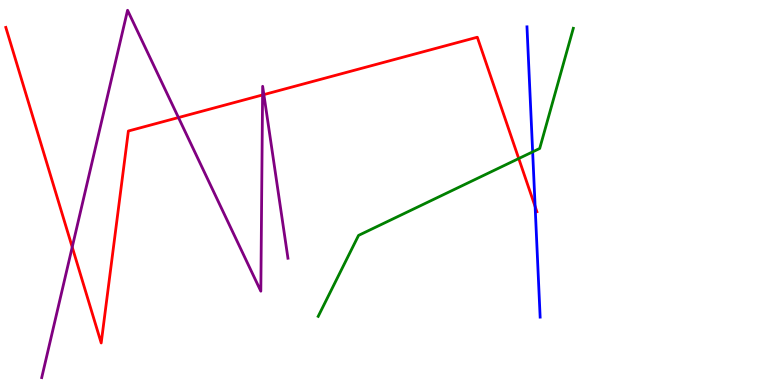[{'lines': ['blue', 'red'], 'intersections': [{'x': 6.9, 'y': 4.64}]}, {'lines': ['green', 'red'], 'intersections': [{'x': 6.69, 'y': 5.88}]}, {'lines': ['purple', 'red'], 'intersections': [{'x': 0.932, 'y': 3.58}, {'x': 2.3, 'y': 6.95}, {'x': 3.39, 'y': 7.53}, {'x': 3.4, 'y': 7.54}]}, {'lines': ['blue', 'green'], 'intersections': [{'x': 6.87, 'y': 6.06}]}, {'lines': ['blue', 'purple'], 'intersections': []}, {'lines': ['green', 'purple'], 'intersections': []}]